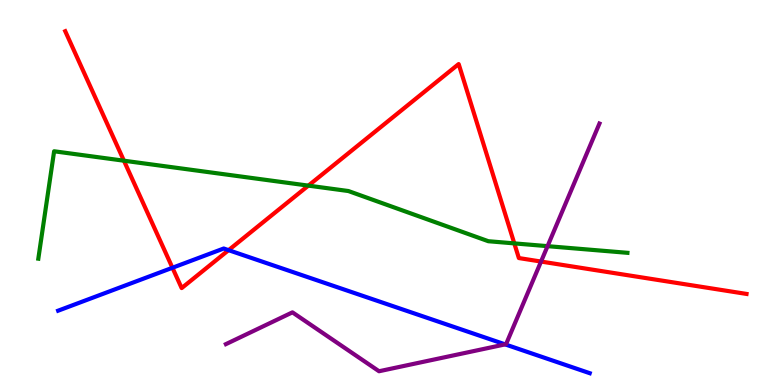[{'lines': ['blue', 'red'], 'intersections': [{'x': 2.23, 'y': 3.05}, {'x': 2.95, 'y': 3.5}]}, {'lines': ['green', 'red'], 'intersections': [{'x': 1.6, 'y': 5.83}, {'x': 3.98, 'y': 5.18}, {'x': 6.64, 'y': 3.68}]}, {'lines': ['purple', 'red'], 'intersections': [{'x': 6.98, 'y': 3.21}]}, {'lines': ['blue', 'green'], 'intersections': []}, {'lines': ['blue', 'purple'], 'intersections': [{'x': 6.52, 'y': 1.06}]}, {'lines': ['green', 'purple'], 'intersections': [{'x': 7.07, 'y': 3.61}]}]